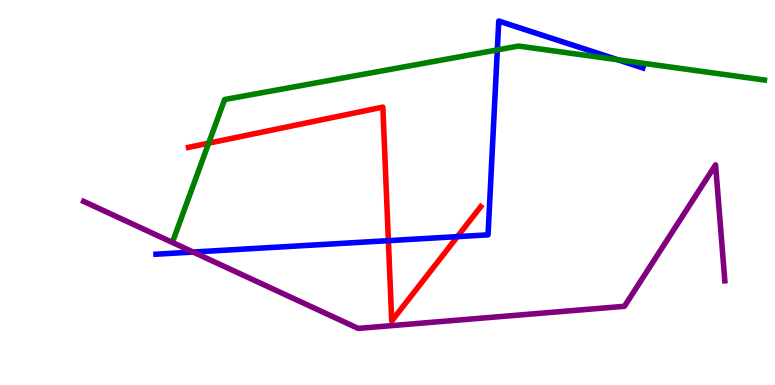[{'lines': ['blue', 'red'], 'intersections': [{'x': 5.01, 'y': 3.75}, {'x': 5.9, 'y': 3.85}]}, {'lines': ['green', 'red'], 'intersections': [{'x': 2.69, 'y': 6.28}]}, {'lines': ['purple', 'red'], 'intersections': []}, {'lines': ['blue', 'green'], 'intersections': [{'x': 6.42, 'y': 8.7}, {'x': 7.97, 'y': 8.45}]}, {'lines': ['blue', 'purple'], 'intersections': [{'x': 2.49, 'y': 3.45}]}, {'lines': ['green', 'purple'], 'intersections': []}]